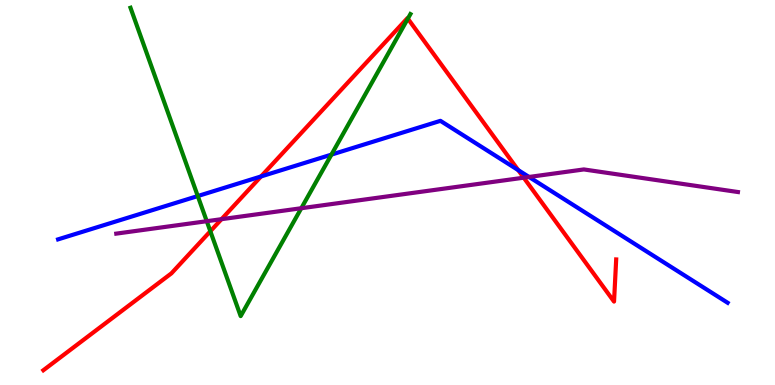[{'lines': ['blue', 'red'], 'intersections': [{'x': 3.37, 'y': 5.42}, {'x': 6.69, 'y': 5.58}]}, {'lines': ['green', 'red'], 'intersections': [{'x': 2.71, 'y': 3.99}, {'x': 5.26, 'y': 9.52}]}, {'lines': ['purple', 'red'], 'intersections': [{'x': 2.86, 'y': 4.31}, {'x': 6.76, 'y': 5.38}]}, {'lines': ['blue', 'green'], 'intersections': [{'x': 2.55, 'y': 4.91}, {'x': 4.28, 'y': 5.98}]}, {'lines': ['blue', 'purple'], 'intersections': [{'x': 6.83, 'y': 5.4}]}, {'lines': ['green', 'purple'], 'intersections': [{'x': 2.67, 'y': 4.25}, {'x': 3.89, 'y': 4.59}]}]